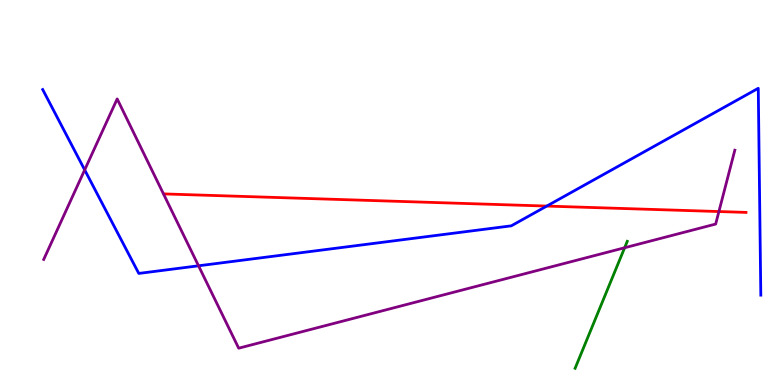[{'lines': ['blue', 'red'], 'intersections': [{'x': 7.06, 'y': 4.65}]}, {'lines': ['green', 'red'], 'intersections': []}, {'lines': ['purple', 'red'], 'intersections': [{'x': 9.28, 'y': 4.51}]}, {'lines': ['blue', 'green'], 'intersections': []}, {'lines': ['blue', 'purple'], 'intersections': [{'x': 1.09, 'y': 5.59}, {'x': 2.56, 'y': 3.1}]}, {'lines': ['green', 'purple'], 'intersections': [{'x': 8.06, 'y': 3.56}]}]